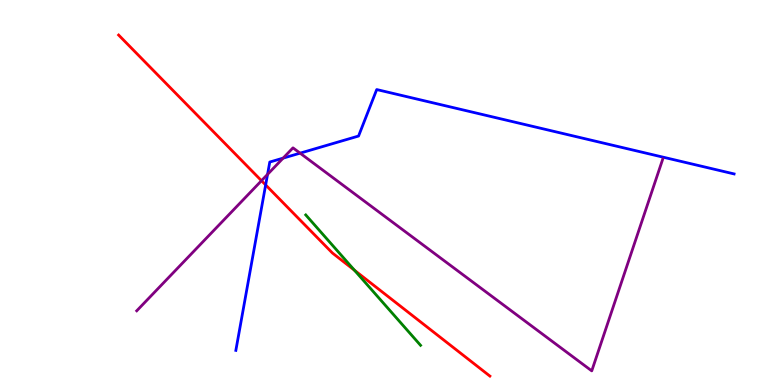[{'lines': ['blue', 'red'], 'intersections': [{'x': 3.43, 'y': 5.2}]}, {'lines': ['green', 'red'], 'intersections': [{'x': 4.57, 'y': 2.98}]}, {'lines': ['purple', 'red'], 'intersections': [{'x': 3.37, 'y': 5.31}]}, {'lines': ['blue', 'green'], 'intersections': []}, {'lines': ['blue', 'purple'], 'intersections': [{'x': 3.45, 'y': 5.47}, {'x': 3.65, 'y': 5.89}, {'x': 3.87, 'y': 6.02}]}, {'lines': ['green', 'purple'], 'intersections': []}]